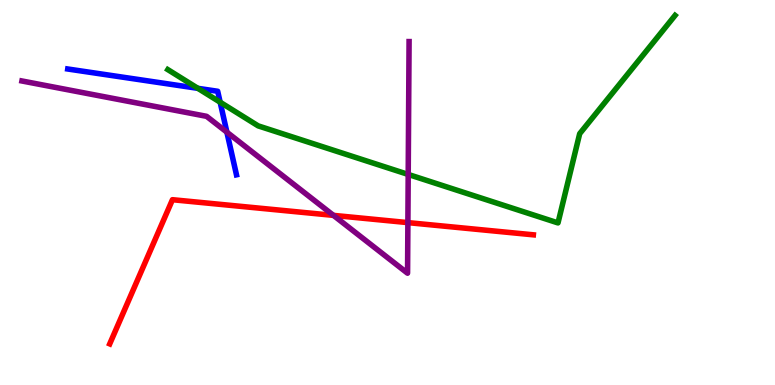[{'lines': ['blue', 'red'], 'intersections': []}, {'lines': ['green', 'red'], 'intersections': []}, {'lines': ['purple', 'red'], 'intersections': [{'x': 4.3, 'y': 4.41}, {'x': 5.26, 'y': 4.22}]}, {'lines': ['blue', 'green'], 'intersections': [{'x': 2.55, 'y': 7.71}, {'x': 2.84, 'y': 7.35}]}, {'lines': ['blue', 'purple'], 'intersections': [{'x': 2.93, 'y': 6.57}]}, {'lines': ['green', 'purple'], 'intersections': [{'x': 5.27, 'y': 5.47}]}]